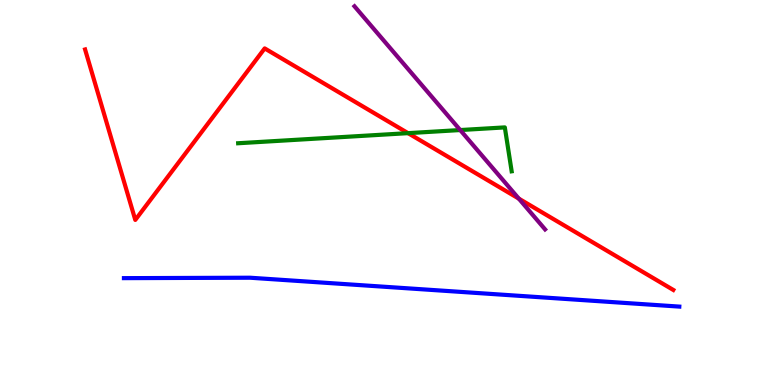[{'lines': ['blue', 'red'], 'intersections': []}, {'lines': ['green', 'red'], 'intersections': [{'x': 5.27, 'y': 6.54}]}, {'lines': ['purple', 'red'], 'intersections': [{'x': 6.69, 'y': 4.84}]}, {'lines': ['blue', 'green'], 'intersections': []}, {'lines': ['blue', 'purple'], 'intersections': []}, {'lines': ['green', 'purple'], 'intersections': [{'x': 5.94, 'y': 6.62}]}]